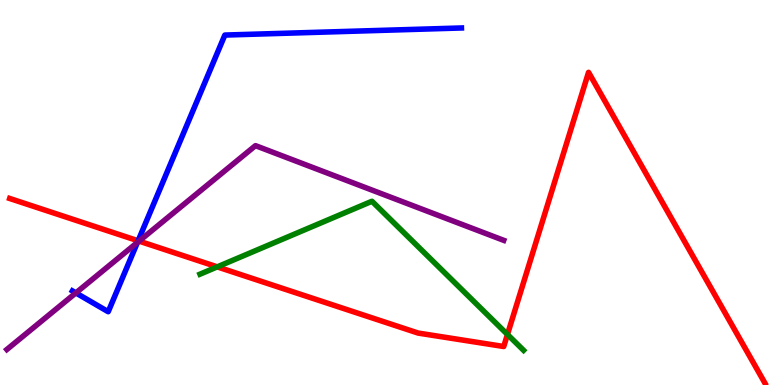[{'lines': ['blue', 'red'], 'intersections': [{'x': 1.78, 'y': 3.75}]}, {'lines': ['green', 'red'], 'intersections': [{'x': 2.8, 'y': 3.07}, {'x': 6.55, 'y': 1.31}]}, {'lines': ['purple', 'red'], 'intersections': [{'x': 1.79, 'y': 3.74}]}, {'lines': ['blue', 'green'], 'intersections': []}, {'lines': ['blue', 'purple'], 'intersections': [{'x': 0.979, 'y': 2.39}, {'x': 1.77, 'y': 3.7}]}, {'lines': ['green', 'purple'], 'intersections': []}]